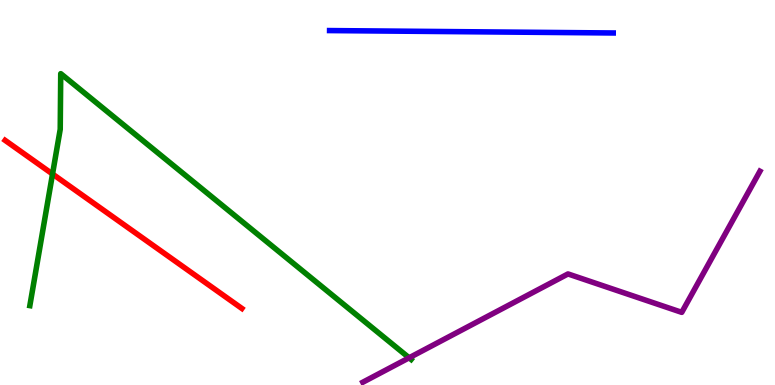[{'lines': ['blue', 'red'], 'intersections': []}, {'lines': ['green', 'red'], 'intersections': [{'x': 0.678, 'y': 5.48}]}, {'lines': ['purple', 'red'], 'intersections': []}, {'lines': ['blue', 'green'], 'intersections': []}, {'lines': ['blue', 'purple'], 'intersections': []}, {'lines': ['green', 'purple'], 'intersections': [{'x': 5.28, 'y': 0.707}]}]